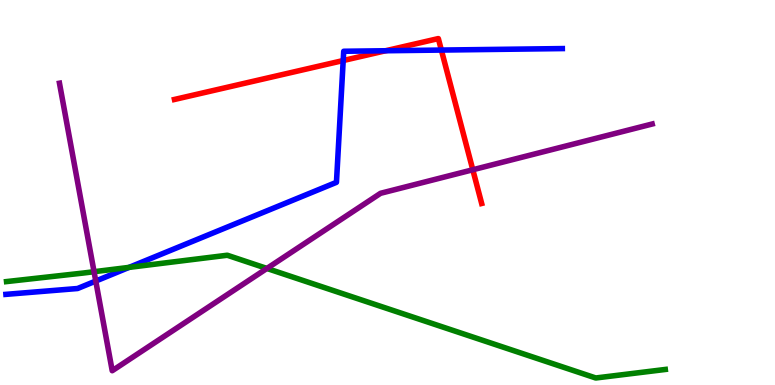[{'lines': ['blue', 'red'], 'intersections': [{'x': 4.43, 'y': 8.43}, {'x': 4.98, 'y': 8.68}, {'x': 5.7, 'y': 8.7}]}, {'lines': ['green', 'red'], 'intersections': []}, {'lines': ['purple', 'red'], 'intersections': [{'x': 6.1, 'y': 5.59}]}, {'lines': ['blue', 'green'], 'intersections': [{'x': 1.67, 'y': 3.06}]}, {'lines': ['blue', 'purple'], 'intersections': [{'x': 1.24, 'y': 2.7}]}, {'lines': ['green', 'purple'], 'intersections': [{'x': 1.21, 'y': 2.94}, {'x': 3.44, 'y': 3.03}]}]